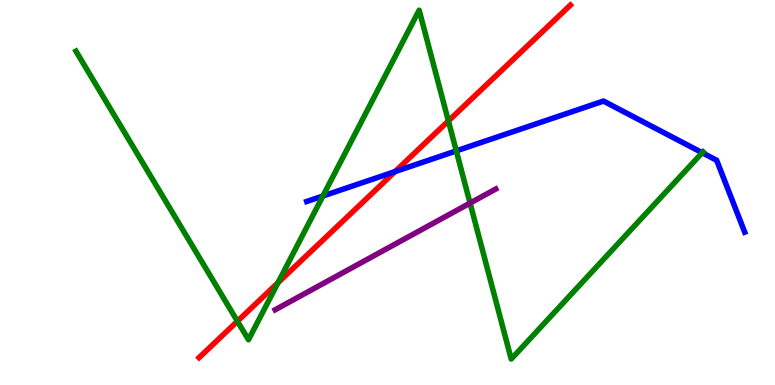[{'lines': ['blue', 'red'], 'intersections': [{'x': 5.1, 'y': 5.54}]}, {'lines': ['green', 'red'], 'intersections': [{'x': 3.06, 'y': 1.66}, {'x': 3.59, 'y': 2.66}, {'x': 5.79, 'y': 6.86}]}, {'lines': ['purple', 'red'], 'intersections': []}, {'lines': ['blue', 'green'], 'intersections': [{'x': 4.17, 'y': 4.91}, {'x': 5.89, 'y': 6.08}, {'x': 9.06, 'y': 6.03}]}, {'lines': ['blue', 'purple'], 'intersections': []}, {'lines': ['green', 'purple'], 'intersections': [{'x': 6.07, 'y': 4.72}]}]